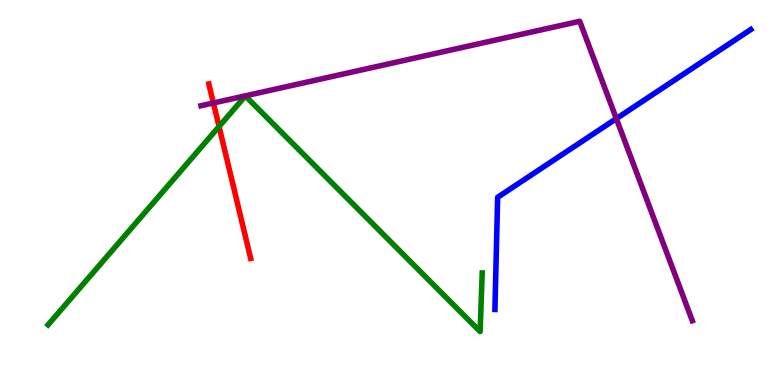[{'lines': ['blue', 'red'], 'intersections': []}, {'lines': ['green', 'red'], 'intersections': [{'x': 2.83, 'y': 6.71}]}, {'lines': ['purple', 'red'], 'intersections': [{'x': 2.75, 'y': 7.33}]}, {'lines': ['blue', 'green'], 'intersections': []}, {'lines': ['blue', 'purple'], 'intersections': [{'x': 7.95, 'y': 6.92}]}, {'lines': ['green', 'purple'], 'intersections': []}]